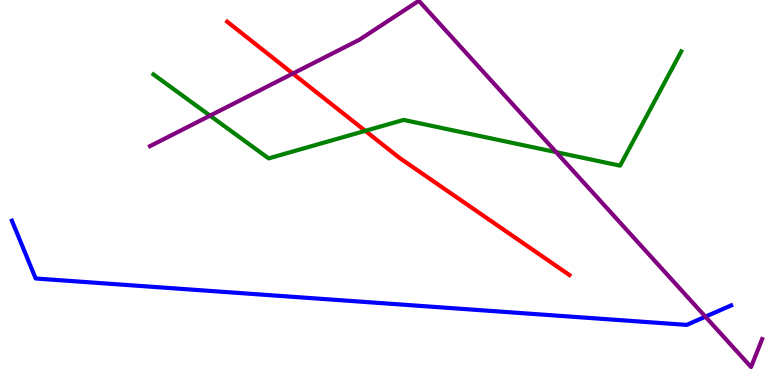[{'lines': ['blue', 'red'], 'intersections': []}, {'lines': ['green', 'red'], 'intersections': [{'x': 4.71, 'y': 6.6}]}, {'lines': ['purple', 'red'], 'intersections': [{'x': 3.78, 'y': 8.09}]}, {'lines': ['blue', 'green'], 'intersections': []}, {'lines': ['blue', 'purple'], 'intersections': [{'x': 9.1, 'y': 1.77}]}, {'lines': ['green', 'purple'], 'intersections': [{'x': 2.71, 'y': 7.0}, {'x': 7.18, 'y': 6.05}]}]